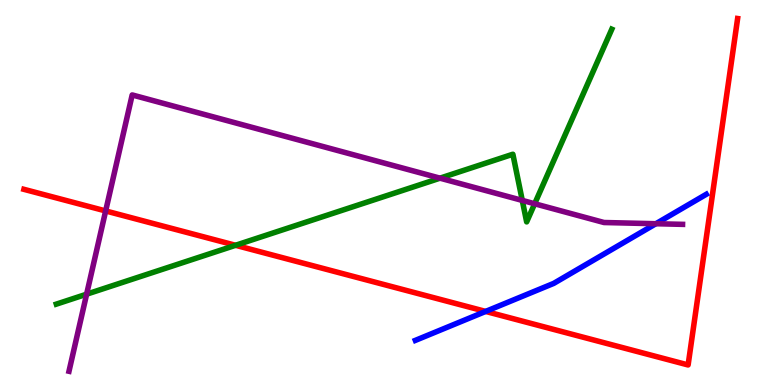[{'lines': ['blue', 'red'], 'intersections': [{'x': 6.27, 'y': 1.91}]}, {'lines': ['green', 'red'], 'intersections': [{'x': 3.04, 'y': 3.63}]}, {'lines': ['purple', 'red'], 'intersections': [{'x': 1.36, 'y': 4.52}]}, {'lines': ['blue', 'green'], 'intersections': []}, {'lines': ['blue', 'purple'], 'intersections': [{'x': 8.46, 'y': 4.19}]}, {'lines': ['green', 'purple'], 'intersections': [{'x': 1.12, 'y': 2.36}, {'x': 5.68, 'y': 5.37}, {'x': 6.74, 'y': 4.79}, {'x': 6.9, 'y': 4.71}]}]